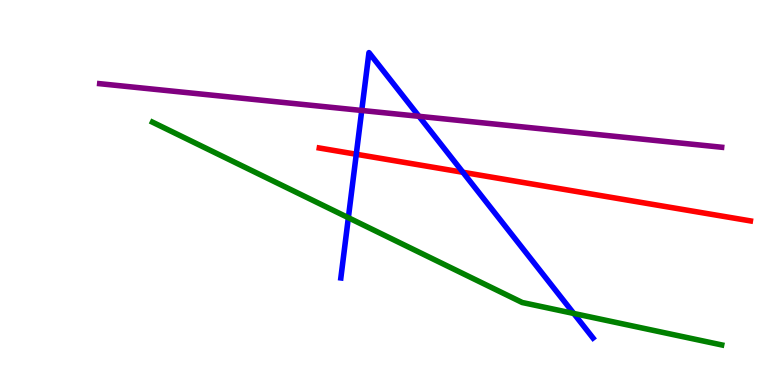[{'lines': ['blue', 'red'], 'intersections': [{'x': 4.6, 'y': 5.99}, {'x': 5.97, 'y': 5.52}]}, {'lines': ['green', 'red'], 'intersections': []}, {'lines': ['purple', 'red'], 'intersections': []}, {'lines': ['blue', 'green'], 'intersections': [{'x': 4.49, 'y': 4.35}, {'x': 7.4, 'y': 1.86}]}, {'lines': ['blue', 'purple'], 'intersections': [{'x': 4.67, 'y': 7.13}, {'x': 5.41, 'y': 6.98}]}, {'lines': ['green', 'purple'], 'intersections': []}]